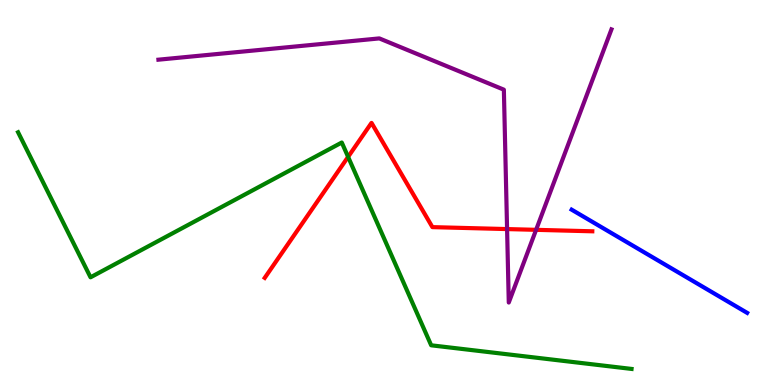[{'lines': ['blue', 'red'], 'intersections': []}, {'lines': ['green', 'red'], 'intersections': [{'x': 4.49, 'y': 5.93}]}, {'lines': ['purple', 'red'], 'intersections': [{'x': 6.54, 'y': 4.05}, {'x': 6.92, 'y': 4.03}]}, {'lines': ['blue', 'green'], 'intersections': []}, {'lines': ['blue', 'purple'], 'intersections': []}, {'lines': ['green', 'purple'], 'intersections': []}]